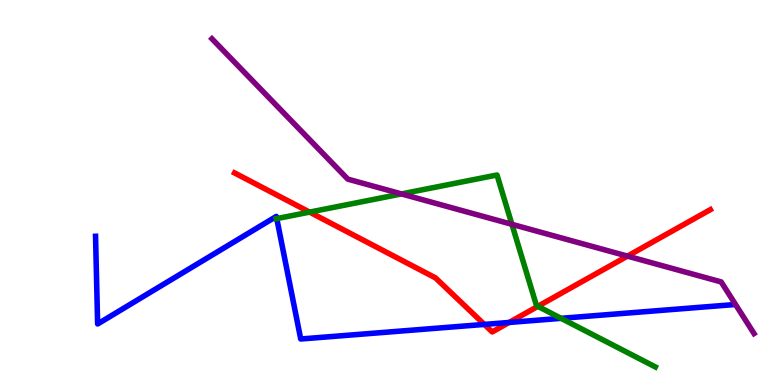[{'lines': ['blue', 'red'], 'intersections': [{'x': 6.25, 'y': 1.57}, {'x': 6.57, 'y': 1.62}]}, {'lines': ['green', 'red'], 'intersections': [{'x': 3.99, 'y': 4.49}, {'x': 6.94, 'y': 2.04}]}, {'lines': ['purple', 'red'], 'intersections': [{'x': 8.1, 'y': 3.35}]}, {'lines': ['blue', 'green'], 'intersections': [{'x': 3.57, 'y': 4.32}, {'x': 7.24, 'y': 1.73}]}, {'lines': ['blue', 'purple'], 'intersections': []}, {'lines': ['green', 'purple'], 'intersections': [{'x': 5.18, 'y': 4.96}, {'x': 6.61, 'y': 4.17}]}]